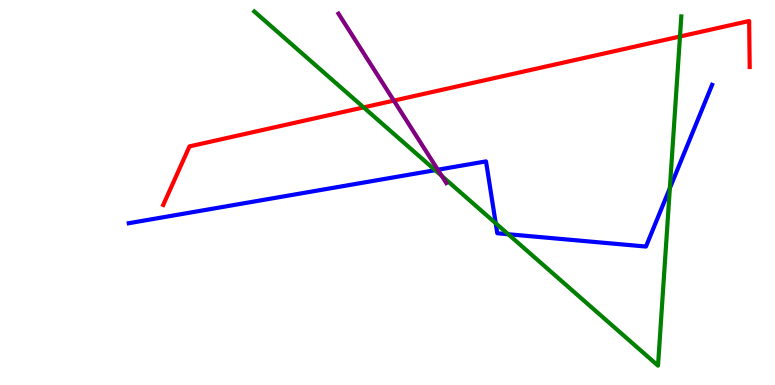[{'lines': ['blue', 'red'], 'intersections': []}, {'lines': ['green', 'red'], 'intersections': [{'x': 4.69, 'y': 7.21}, {'x': 8.77, 'y': 9.05}]}, {'lines': ['purple', 'red'], 'intersections': [{'x': 5.08, 'y': 7.39}]}, {'lines': ['blue', 'green'], 'intersections': [{'x': 5.62, 'y': 5.58}, {'x': 6.4, 'y': 4.2}, {'x': 6.56, 'y': 3.92}, {'x': 8.64, 'y': 5.11}]}, {'lines': ['blue', 'purple'], 'intersections': [{'x': 5.65, 'y': 5.59}]}, {'lines': ['green', 'purple'], 'intersections': [{'x': 5.7, 'y': 5.43}]}]